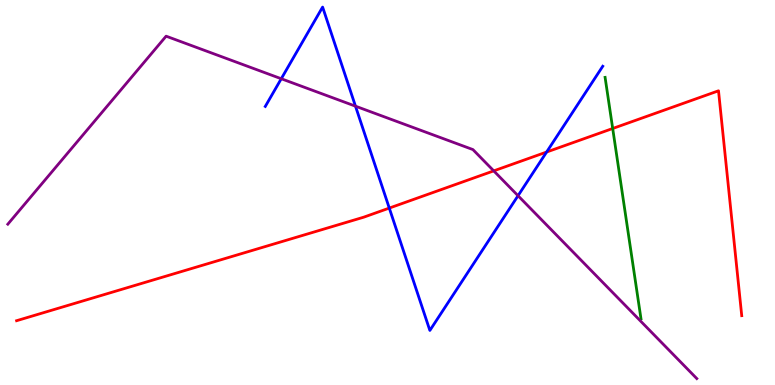[{'lines': ['blue', 'red'], 'intersections': [{'x': 5.02, 'y': 4.6}, {'x': 7.05, 'y': 6.05}]}, {'lines': ['green', 'red'], 'intersections': [{'x': 7.91, 'y': 6.66}]}, {'lines': ['purple', 'red'], 'intersections': [{'x': 6.37, 'y': 5.56}]}, {'lines': ['blue', 'green'], 'intersections': []}, {'lines': ['blue', 'purple'], 'intersections': [{'x': 3.63, 'y': 7.95}, {'x': 4.59, 'y': 7.24}, {'x': 6.68, 'y': 4.92}]}, {'lines': ['green', 'purple'], 'intersections': []}]